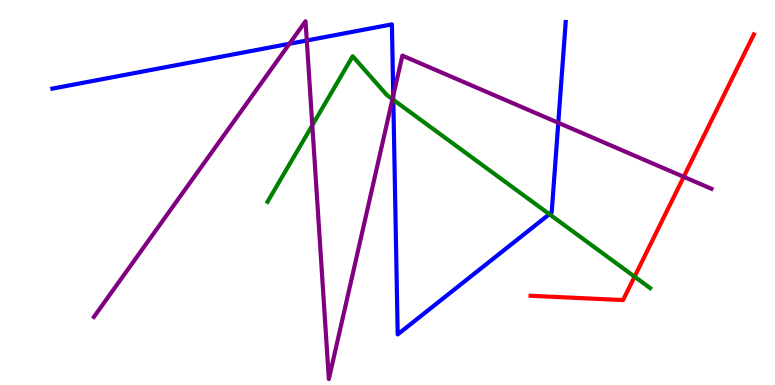[{'lines': ['blue', 'red'], 'intersections': []}, {'lines': ['green', 'red'], 'intersections': [{'x': 8.19, 'y': 2.81}]}, {'lines': ['purple', 'red'], 'intersections': [{'x': 8.82, 'y': 5.41}]}, {'lines': ['blue', 'green'], 'intersections': [{'x': 5.08, 'y': 7.41}, {'x': 7.09, 'y': 4.44}]}, {'lines': ['blue', 'purple'], 'intersections': [{'x': 3.73, 'y': 8.86}, {'x': 3.96, 'y': 8.95}, {'x': 5.07, 'y': 7.51}, {'x': 7.2, 'y': 6.81}]}, {'lines': ['green', 'purple'], 'intersections': [{'x': 4.03, 'y': 6.75}, {'x': 5.06, 'y': 7.42}]}]